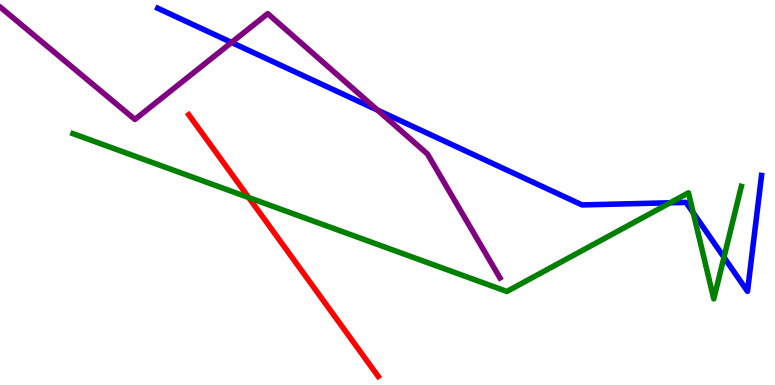[{'lines': ['blue', 'red'], 'intersections': []}, {'lines': ['green', 'red'], 'intersections': [{'x': 3.21, 'y': 4.87}]}, {'lines': ['purple', 'red'], 'intersections': []}, {'lines': ['blue', 'green'], 'intersections': [{'x': 8.65, 'y': 4.73}, {'x': 8.94, 'y': 4.47}, {'x': 9.34, 'y': 3.32}]}, {'lines': ['blue', 'purple'], 'intersections': [{'x': 2.99, 'y': 8.9}, {'x': 4.87, 'y': 7.14}]}, {'lines': ['green', 'purple'], 'intersections': []}]